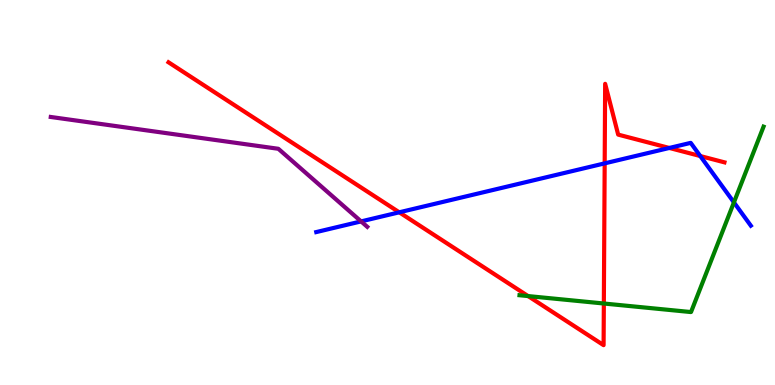[{'lines': ['blue', 'red'], 'intersections': [{'x': 5.15, 'y': 4.49}, {'x': 7.8, 'y': 5.76}, {'x': 8.64, 'y': 6.16}, {'x': 9.04, 'y': 5.95}]}, {'lines': ['green', 'red'], 'intersections': [{'x': 6.81, 'y': 2.31}, {'x': 7.79, 'y': 2.12}]}, {'lines': ['purple', 'red'], 'intersections': []}, {'lines': ['blue', 'green'], 'intersections': [{'x': 9.47, 'y': 4.74}]}, {'lines': ['blue', 'purple'], 'intersections': [{'x': 4.66, 'y': 4.25}]}, {'lines': ['green', 'purple'], 'intersections': []}]